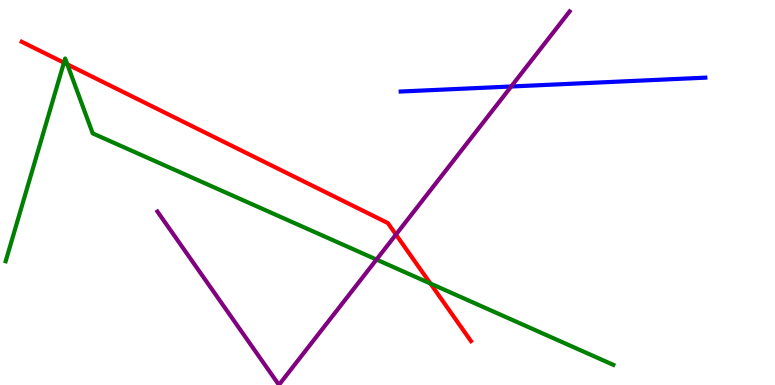[{'lines': ['blue', 'red'], 'intersections': []}, {'lines': ['green', 'red'], 'intersections': [{'x': 0.825, 'y': 8.37}, {'x': 0.869, 'y': 8.33}, {'x': 5.55, 'y': 2.64}]}, {'lines': ['purple', 'red'], 'intersections': [{'x': 5.11, 'y': 3.91}]}, {'lines': ['blue', 'green'], 'intersections': []}, {'lines': ['blue', 'purple'], 'intersections': [{'x': 6.6, 'y': 7.75}]}, {'lines': ['green', 'purple'], 'intersections': [{'x': 4.86, 'y': 3.26}]}]